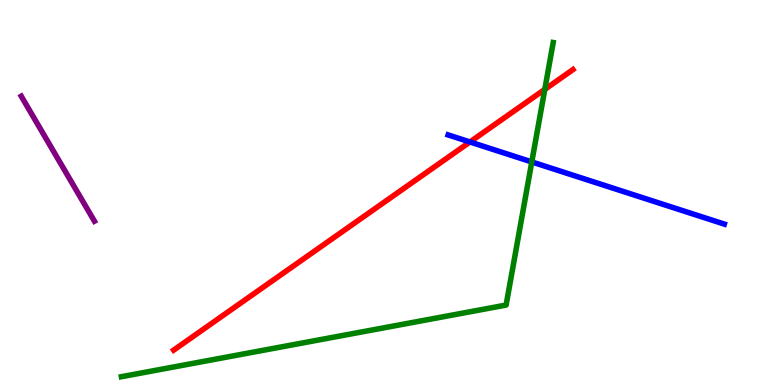[{'lines': ['blue', 'red'], 'intersections': [{'x': 6.06, 'y': 6.31}]}, {'lines': ['green', 'red'], 'intersections': [{'x': 7.03, 'y': 7.68}]}, {'lines': ['purple', 'red'], 'intersections': []}, {'lines': ['blue', 'green'], 'intersections': [{'x': 6.86, 'y': 5.79}]}, {'lines': ['blue', 'purple'], 'intersections': []}, {'lines': ['green', 'purple'], 'intersections': []}]